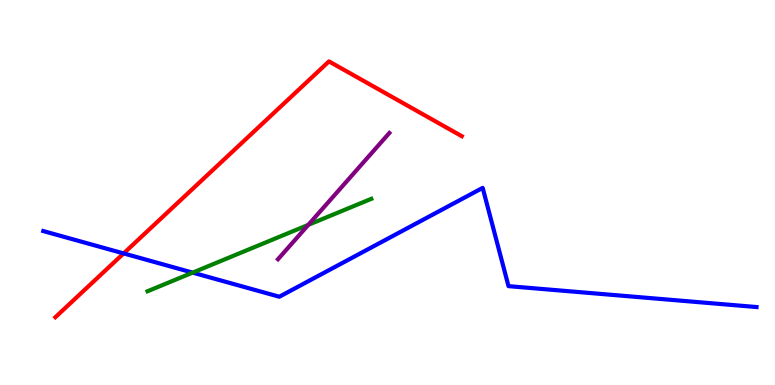[{'lines': ['blue', 'red'], 'intersections': [{'x': 1.6, 'y': 3.42}]}, {'lines': ['green', 'red'], 'intersections': []}, {'lines': ['purple', 'red'], 'intersections': []}, {'lines': ['blue', 'green'], 'intersections': [{'x': 2.49, 'y': 2.92}]}, {'lines': ['blue', 'purple'], 'intersections': []}, {'lines': ['green', 'purple'], 'intersections': [{'x': 3.98, 'y': 4.16}]}]